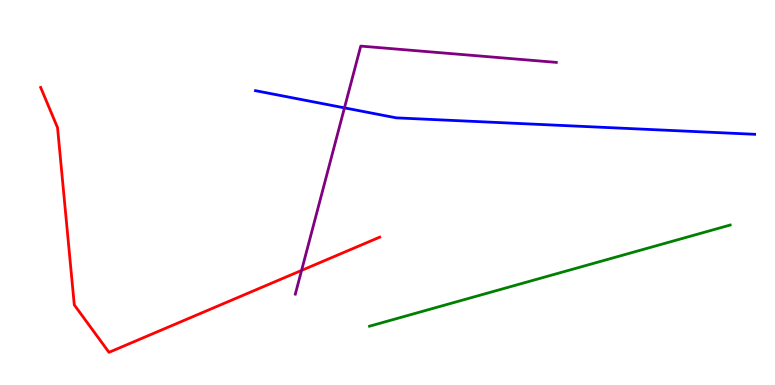[{'lines': ['blue', 'red'], 'intersections': []}, {'lines': ['green', 'red'], 'intersections': []}, {'lines': ['purple', 'red'], 'intersections': [{'x': 3.89, 'y': 2.98}]}, {'lines': ['blue', 'green'], 'intersections': []}, {'lines': ['blue', 'purple'], 'intersections': [{'x': 4.44, 'y': 7.2}]}, {'lines': ['green', 'purple'], 'intersections': []}]